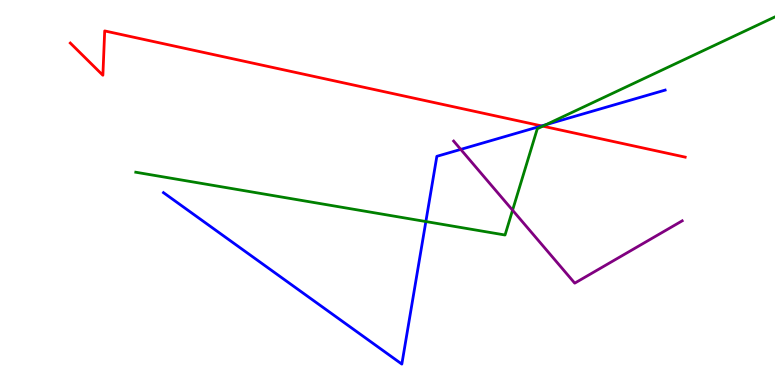[{'lines': ['blue', 'red'], 'intersections': [{'x': 6.99, 'y': 6.73}]}, {'lines': ['green', 'red'], 'intersections': [{'x': 7.0, 'y': 6.72}]}, {'lines': ['purple', 'red'], 'intersections': []}, {'lines': ['blue', 'green'], 'intersections': [{'x': 5.49, 'y': 4.25}, {'x': 7.04, 'y': 6.76}]}, {'lines': ['blue', 'purple'], 'intersections': [{'x': 5.95, 'y': 6.12}]}, {'lines': ['green', 'purple'], 'intersections': [{'x': 6.61, 'y': 4.54}]}]